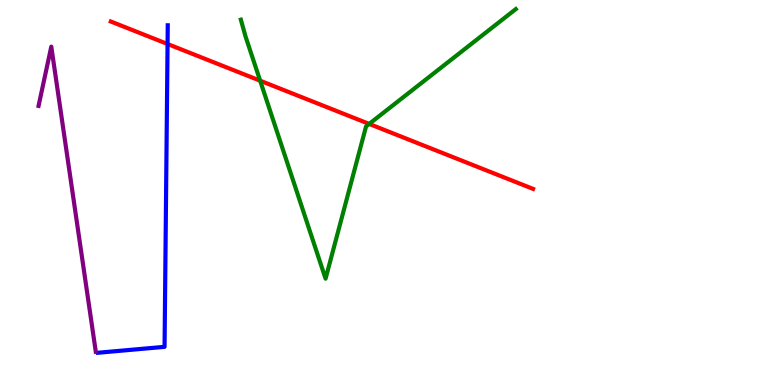[{'lines': ['blue', 'red'], 'intersections': [{'x': 2.16, 'y': 8.86}]}, {'lines': ['green', 'red'], 'intersections': [{'x': 3.36, 'y': 7.9}, {'x': 4.76, 'y': 6.78}]}, {'lines': ['purple', 'red'], 'intersections': []}, {'lines': ['blue', 'green'], 'intersections': []}, {'lines': ['blue', 'purple'], 'intersections': []}, {'lines': ['green', 'purple'], 'intersections': []}]